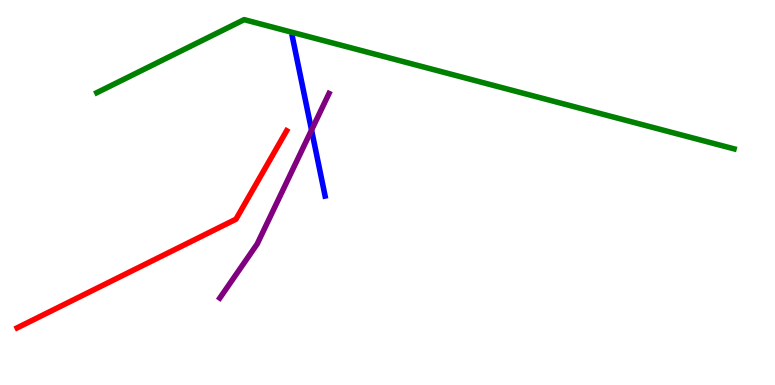[{'lines': ['blue', 'red'], 'intersections': []}, {'lines': ['green', 'red'], 'intersections': []}, {'lines': ['purple', 'red'], 'intersections': []}, {'lines': ['blue', 'green'], 'intersections': []}, {'lines': ['blue', 'purple'], 'intersections': [{'x': 4.02, 'y': 6.62}]}, {'lines': ['green', 'purple'], 'intersections': []}]